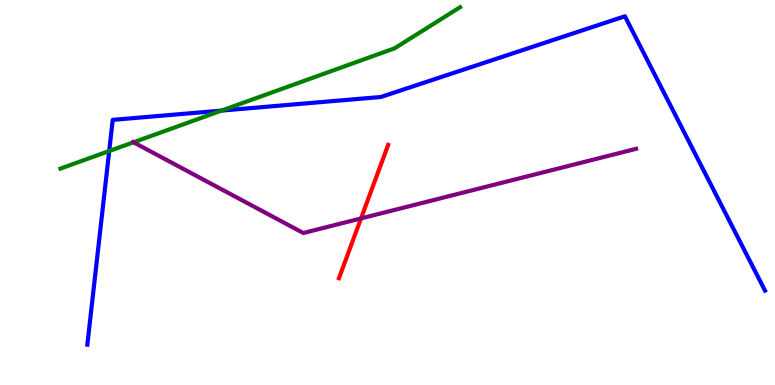[{'lines': ['blue', 'red'], 'intersections': []}, {'lines': ['green', 'red'], 'intersections': []}, {'lines': ['purple', 'red'], 'intersections': [{'x': 4.66, 'y': 4.33}]}, {'lines': ['blue', 'green'], 'intersections': [{'x': 1.41, 'y': 6.08}, {'x': 2.86, 'y': 7.13}]}, {'lines': ['blue', 'purple'], 'intersections': []}, {'lines': ['green', 'purple'], 'intersections': [{'x': 1.72, 'y': 6.3}]}]